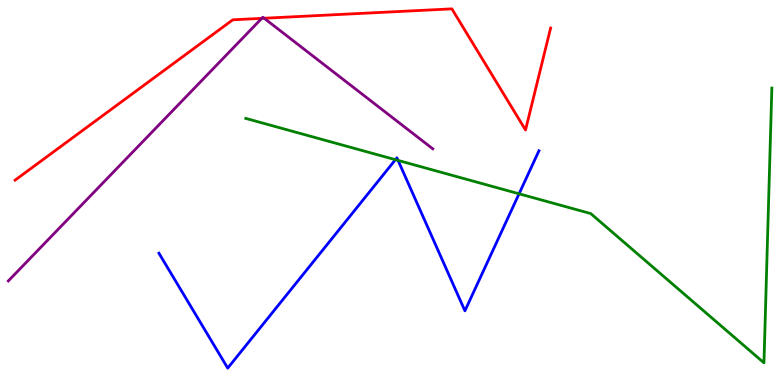[{'lines': ['blue', 'red'], 'intersections': []}, {'lines': ['green', 'red'], 'intersections': []}, {'lines': ['purple', 'red'], 'intersections': [{'x': 3.38, 'y': 9.52}, {'x': 3.41, 'y': 9.53}]}, {'lines': ['blue', 'green'], 'intersections': [{'x': 5.1, 'y': 5.85}, {'x': 5.14, 'y': 5.83}, {'x': 6.7, 'y': 4.97}]}, {'lines': ['blue', 'purple'], 'intersections': []}, {'lines': ['green', 'purple'], 'intersections': []}]